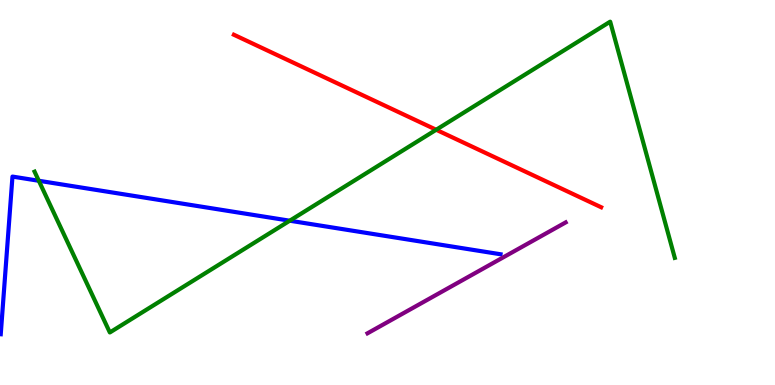[{'lines': ['blue', 'red'], 'intersections': []}, {'lines': ['green', 'red'], 'intersections': [{'x': 5.63, 'y': 6.63}]}, {'lines': ['purple', 'red'], 'intersections': []}, {'lines': ['blue', 'green'], 'intersections': [{'x': 0.501, 'y': 5.3}, {'x': 3.74, 'y': 4.27}]}, {'lines': ['blue', 'purple'], 'intersections': []}, {'lines': ['green', 'purple'], 'intersections': []}]